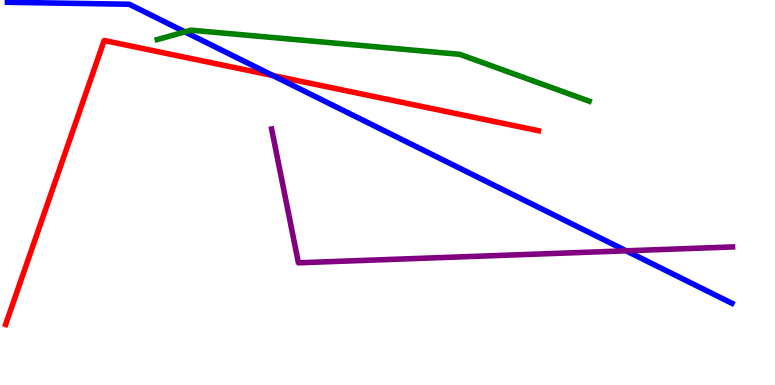[{'lines': ['blue', 'red'], 'intersections': [{'x': 3.52, 'y': 8.04}]}, {'lines': ['green', 'red'], 'intersections': []}, {'lines': ['purple', 'red'], 'intersections': []}, {'lines': ['blue', 'green'], 'intersections': [{'x': 2.39, 'y': 9.17}]}, {'lines': ['blue', 'purple'], 'intersections': [{'x': 8.08, 'y': 3.49}]}, {'lines': ['green', 'purple'], 'intersections': []}]